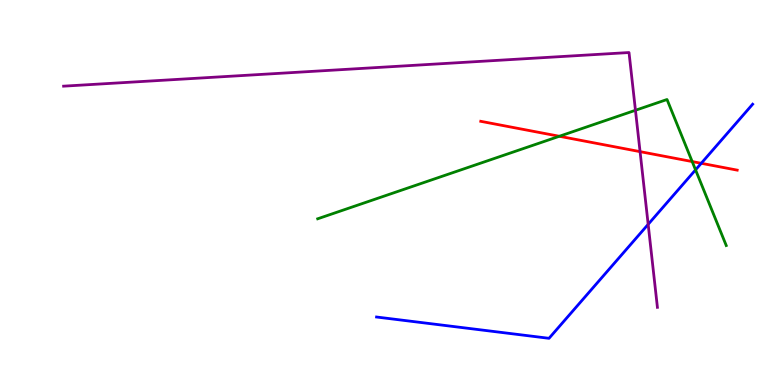[{'lines': ['blue', 'red'], 'intersections': [{'x': 9.05, 'y': 5.76}]}, {'lines': ['green', 'red'], 'intersections': [{'x': 7.22, 'y': 6.46}, {'x': 8.93, 'y': 5.8}]}, {'lines': ['purple', 'red'], 'intersections': [{'x': 8.26, 'y': 6.06}]}, {'lines': ['blue', 'green'], 'intersections': [{'x': 8.97, 'y': 5.59}]}, {'lines': ['blue', 'purple'], 'intersections': [{'x': 8.36, 'y': 4.17}]}, {'lines': ['green', 'purple'], 'intersections': [{'x': 8.2, 'y': 7.14}]}]